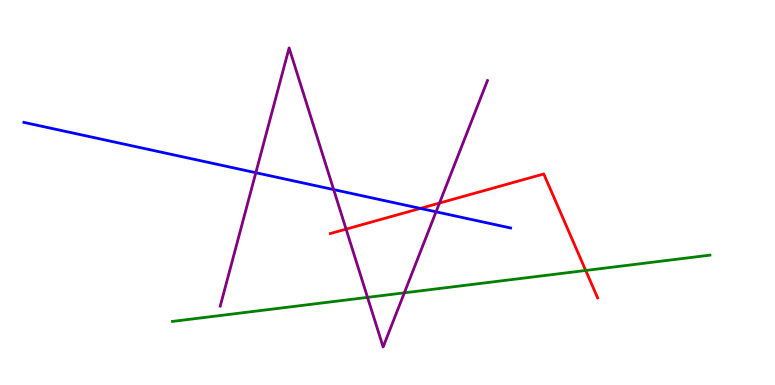[{'lines': ['blue', 'red'], 'intersections': [{'x': 5.42, 'y': 4.59}]}, {'lines': ['green', 'red'], 'intersections': [{'x': 7.56, 'y': 2.97}]}, {'lines': ['purple', 'red'], 'intersections': [{'x': 4.47, 'y': 4.05}, {'x': 5.67, 'y': 4.73}]}, {'lines': ['blue', 'green'], 'intersections': []}, {'lines': ['blue', 'purple'], 'intersections': [{'x': 3.3, 'y': 5.51}, {'x': 4.31, 'y': 5.08}, {'x': 5.63, 'y': 4.5}]}, {'lines': ['green', 'purple'], 'intersections': [{'x': 4.74, 'y': 2.28}, {'x': 5.22, 'y': 2.39}]}]